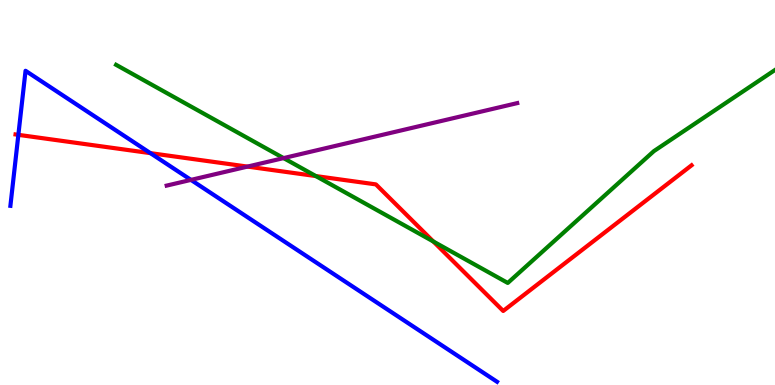[{'lines': ['blue', 'red'], 'intersections': [{'x': 0.237, 'y': 6.5}, {'x': 1.94, 'y': 6.02}]}, {'lines': ['green', 'red'], 'intersections': [{'x': 4.08, 'y': 5.43}, {'x': 5.59, 'y': 3.73}]}, {'lines': ['purple', 'red'], 'intersections': [{'x': 3.19, 'y': 5.67}]}, {'lines': ['blue', 'green'], 'intersections': []}, {'lines': ['blue', 'purple'], 'intersections': [{'x': 2.46, 'y': 5.33}]}, {'lines': ['green', 'purple'], 'intersections': [{'x': 3.66, 'y': 5.89}]}]